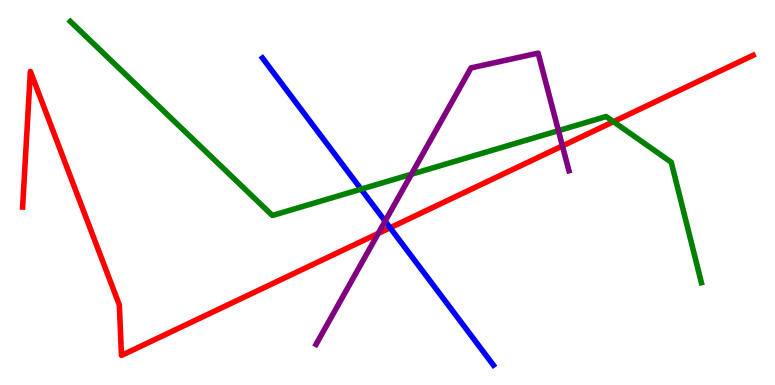[{'lines': ['blue', 'red'], 'intersections': [{'x': 5.03, 'y': 4.08}]}, {'lines': ['green', 'red'], 'intersections': [{'x': 7.92, 'y': 6.84}]}, {'lines': ['purple', 'red'], 'intersections': [{'x': 4.88, 'y': 3.94}, {'x': 7.26, 'y': 6.21}]}, {'lines': ['blue', 'green'], 'intersections': [{'x': 4.66, 'y': 5.09}]}, {'lines': ['blue', 'purple'], 'intersections': [{'x': 4.97, 'y': 4.26}]}, {'lines': ['green', 'purple'], 'intersections': [{'x': 5.31, 'y': 5.47}, {'x': 7.21, 'y': 6.61}]}]